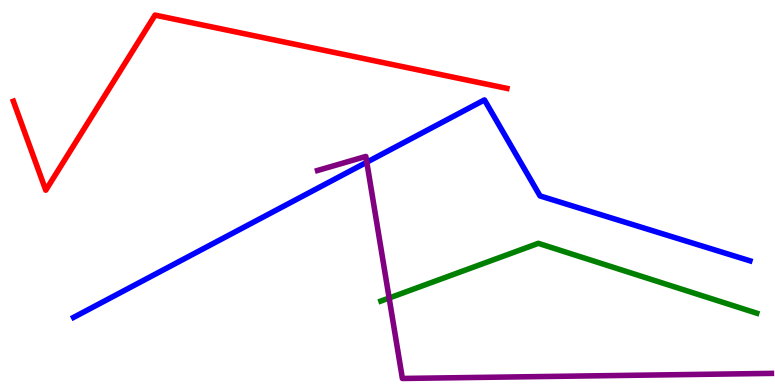[{'lines': ['blue', 'red'], 'intersections': []}, {'lines': ['green', 'red'], 'intersections': []}, {'lines': ['purple', 'red'], 'intersections': []}, {'lines': ['blue', 'green'], 'intersections': []}, {'lines': ['blue', 'purple'], 'intersections': [{'x': 4.73, 'y': 5.79}]}, {'lines': ['green', 'purple'], 'intersections': [{'x': 5.02, 'y': 2.26}]}]